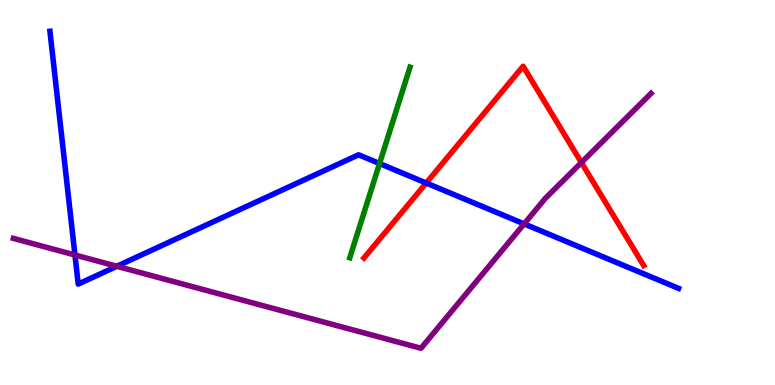[{'lines': ['blue', 'red'], 'intersections': [{'x': 5.5, 'y': 5.25}]}, {'lines': ['green', 'red'], 'intersections': []}, {'lines': ['purple', 'red'], 'intersections': [{'x': 7.5, 'y': 5.78}]}, {'lines': ['blue', 'green'], 'intersections': [{'x': 4.9, 'y': 5.75}]}, {'lines': ['blue', 'purple'], 'intersections': [{'x': 0.967, 'y': 3.38}, {'x': 1.51, 'y': 3.08}, {'x': 6.76, 'y': 4.18}]}, {'lines': ['green', 'purple'], 'intersections': []}]